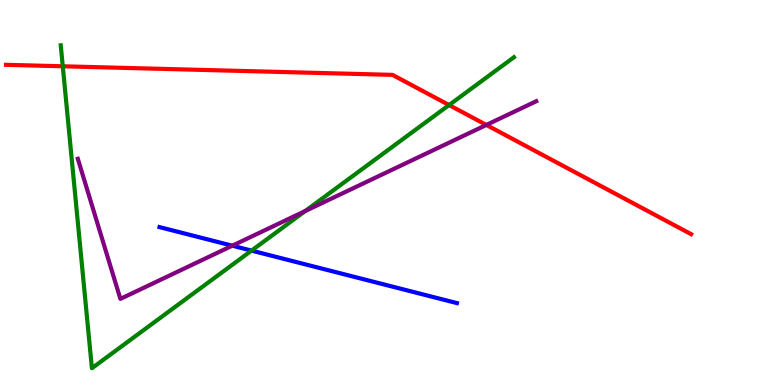[{'lines': ['blue', 'red'], 'intersections': []}, {'lines': ['green', 'red'], 'intersections': [{'x': 0.81, 'y': 8.28}, {'x': 5.79, 'y': 7.27}]}, {'lines': ['purple', 'red'], 'intersections': [{'x': 6.28, 'y': 6.75}]}, {'lines': ['blue', 'green'], 'intersections': [{'x': 3.25, 'y': 3.49}]}, {'lines': ['blue', 'purple'], 'intersections': [{'x': 3.0, 'y': 3.62}]}, {'lines': ['green', 'purple'], 'intersections': [{'x': 3.94, 'y': 4.52}]}]